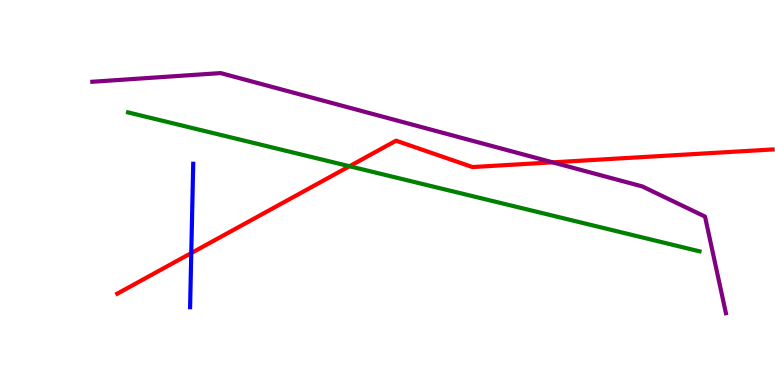[{'lines': ['blue', 'red'], 'intersections': [{'x': 2.47, 'y': 3.43}]}, {'lines': ['green', 'red'], 'intersections': [{'x': 4.51, 'y': 5.68}]}, {'lines': ['purple', 'red'], 'intersections': [{'x': 7.13, 'y': 5.78}]}, {'lines': ['blue', 'green'], 'intersections': []}, {'lines': ['blue', 'purple'], 'intersections': []}, {'lines': ['green', 'purple'], 'intersections': []}]